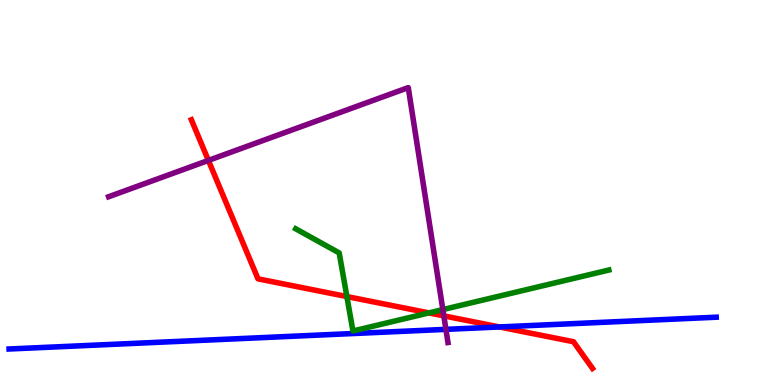[{'lines': ['blue', 'red'], 'intersections': [{'x': 6.44, 'y': 1.51}]}, {'lines': ['green', 'red'], 'intersections': [{'x': 4.48, 'y': 2.3}, {'x': 5.53, 'y': 1.87}]}, {'lines': ['purple', 'red'], 'intersections': [{'x': 2.69, 'y': 5.83}, {'x': 5.73, 'y': 1.8}]}, {'lines': ['blue', 'green'], 'intersections': []}, {'lines': ['blue', 'purple'], 'intersections': [{'x': 5.75, 'y': 1.45}]}, {'lines': ['green', 'purple'], 'intersections': [{'x': 5.71, 'y': 1.96}]}]